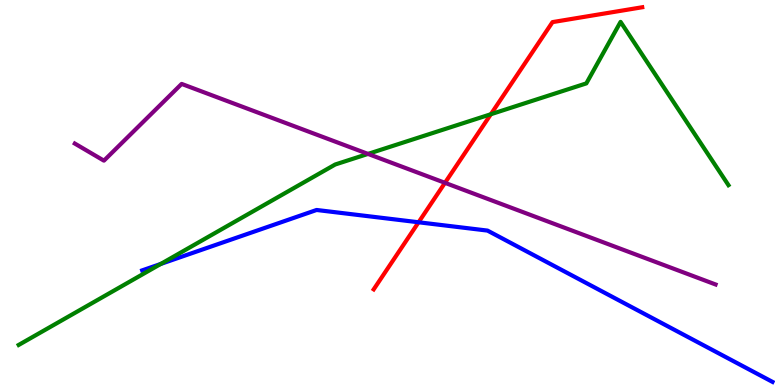[{'lines': ['blue', 'red'], 'intersections': [{'x': 5.4, 'y': 4.23}]}, {'lines': ['green', 'red'], 'intersections': [{'x': 6.33, 'y': 7.03}]}, {'lines': ['purple', 'red'], 'intersections': [{'x': 5.74, 'y': 5.25}]}, {'lines': ['blue', 'green'], 'intersections': [{'x': 2.07, 'y': 3.14}]}, {'lines': ['blue', 'purple'], 'intersections': []}, {'lines': ['green', 'purple'], 'intersections': [{'x': 4.75, 'y': 6.0}]}]